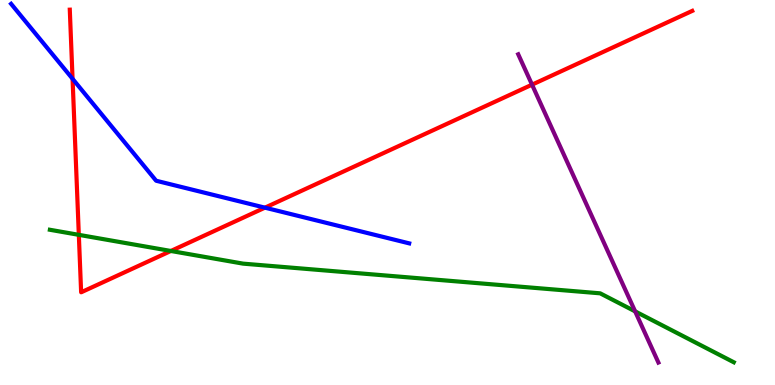[{'lines': ['blue', 'red'], 'intersections': [{'x': 0.936, 'y': 7.95}, {'x': 3.42, 'y': 4.61}]}, {'lines': ['green', 'red'], 'intersections': [{'x': 1.02, 'y': 3.9}, {'x': 2.2, 'y': 3.48}]}, {'lines': ['purple', 'red'], 'intersections': [{'x': 6.86, 'y': 7.8}]}, {'lines': ['blue', 'green'], 'intersections': []}, {'lines': ['blue', 'purple'], 'intersections': []}, {'lines': ['green', 'purple'], 'intersections': [{'x': 8.2, 'y': 1.91}]}]